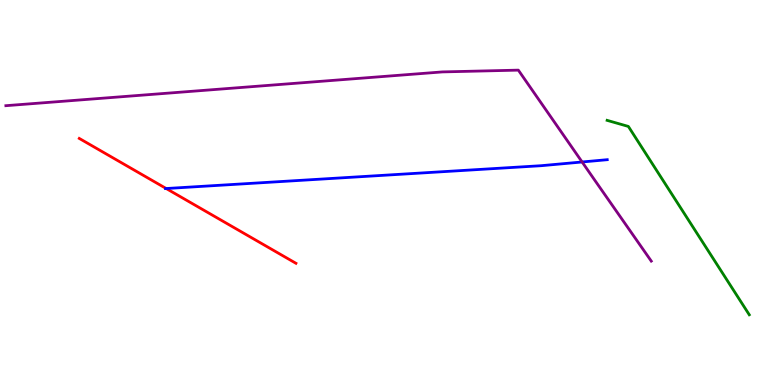[{'lines': ['blue', 'red'], 'intersections': [{'x': 2.14, 'y': 5.1}]}, {'lines': ['green', 'red'], 'intersections': []}, {'lines': ['purple', 'red'], 'intersections': []}, {'lines': ['blue', 'green'], 'intersections': []}, {'lines': ['blue', 'purple'], 'intersections': [{'x': 7.51, 'y': 5.79}]}, {'lines': ['green', 'purple'], 'intersections': []}]